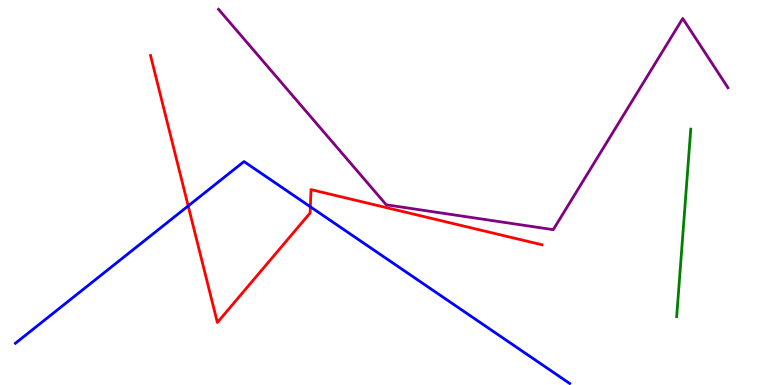[{'lines': ['blue', 'red'], 'intersections': [{'x': 2.43, 'y': 4.65}, {'x': 4.0, 'y': 4.63}]}, {'lines': ['green', 'red'], 'intersections': []}, {'lines': ['purple', 'red'], 'intersections': []}, {'lines': ['blue', 'green'], 'intersections': []}, {'lines': ['blue', 'purple'], 'intersections': []}, {'lines': ['green', 'purple'], 'intersections': []}]